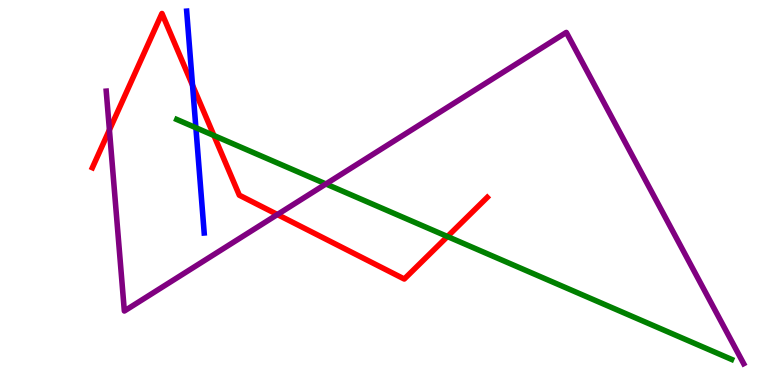[{'lines': ['blue', 'red'], 'intersections': [{'x': 2.48, 'y': 7.79}]}, {'lines': ['green', 'red'], 'intersections': [{'x': 2.76, 'y': 6.48}, {'x': 5.77, 'y': 3.86}]}, {'lines': ['purple', 'red'], 'intersections': [{'x': 1.41, 'y': 6.63}, {'x': 3.58, 'y': 4.43}]}, {'lines': ['blue', 'green'], 'intersections': [{'x': 2.53, 'y': 6.68}]}, {'lines': ['blue', 'purple'], 'intersections': []}, {'lines': ['green', 'purple'], 'intersections': [{'x': 4.21, 'y': 5.22}]}]